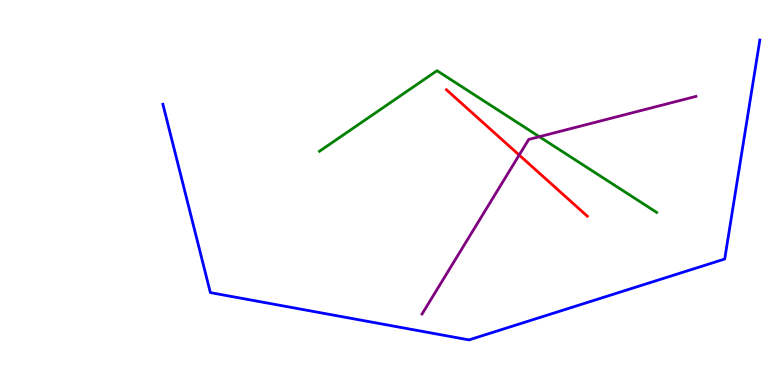[{'lines': ['blue', 'red'], 'intersections': []}, {'lines': ['green', 'red'], 'intersections': []}, {'lines': ['purple', 'red'], 'intersections': [{'x': 6.7, 'y': 5.97}]}, {'lines': ['blue', 'green'], 'intersections': []}, {'lines': ['blue', 'purple'], 'intersections': []}, {'lines': ['green', 'purple'], 'intersections': [{'x': 6.96, 'y': 6.45}]}]